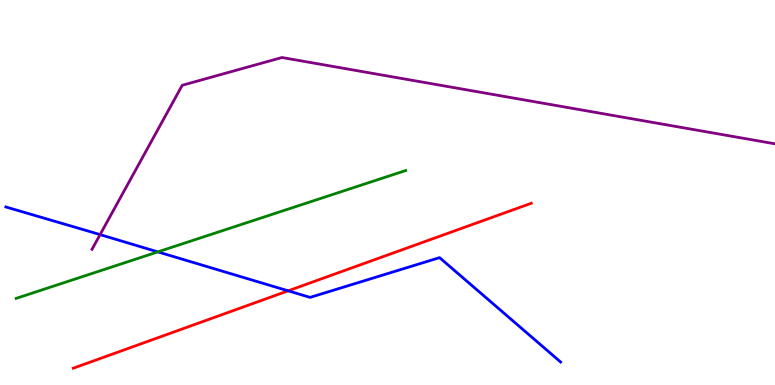[{'lines': ['blue', 'red'], 'intersections': [{'x': 3.72, 'y': 2.45}]}, {'lines': ['green', 'red'], 'intersections': []}, {'lines': ['purple', 'red'], 'intersections': []}, {'lines': ['blue', 'green'], 'intersections': [{'x': 2.04, 'y': 3.46}]}, {'lines': ['blue', 'purple'], 'intersections': [{'x': 1.29, 'y': 3.91}]}, {'lines': ['green', 'purple'], 'intersections': []}]